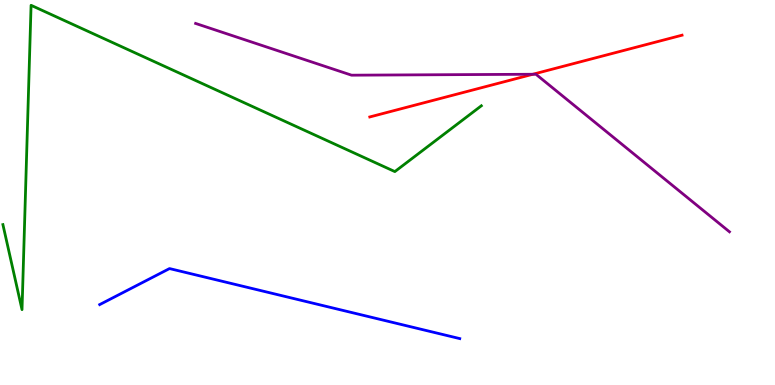[{'lines': ['blue', 'red'], 'intersections': []}, {'lines': ['green', 'red'], 'intersections': []}, {'lines': ['purple', 'red'], 'intersections': [{'x': 6.88, 'y': 8.07}]}, {'lines': ['blue', 'green'], 'intersections': []}, {'lines': ['blue', 'purple'], 'intersections': []}, {'lines': ['green', 'purple'], 'intersections': []}]